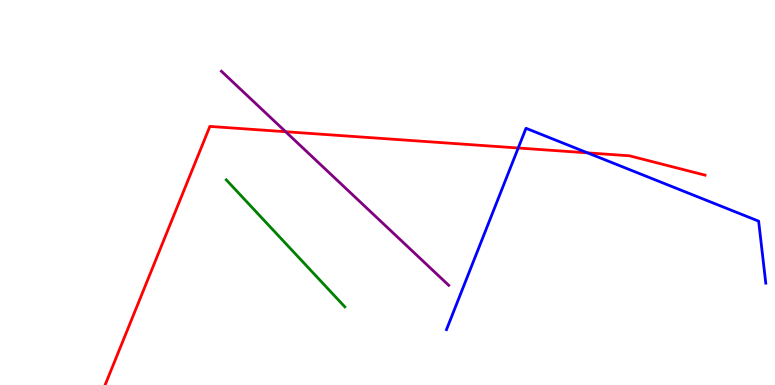[{'lines': ['blue', 'red'], 'intersections': [{'x': 6.69, 'y': 6.16}, {'x': 7.58, 'y': 6.03}]}, {'lines': ['green', 'red'], 'intersections': []}, {'lines': ['purple', 'red'], 'intersections': [{'x': 3.69, 'y': 6.58}]}, {'lines': ['blue', 'green'], 'intersections': []}, {'lines': ['blue', 'purple'], 'intersections': []}, {'lines': ['green', 'purple'], 'intersections': []}]